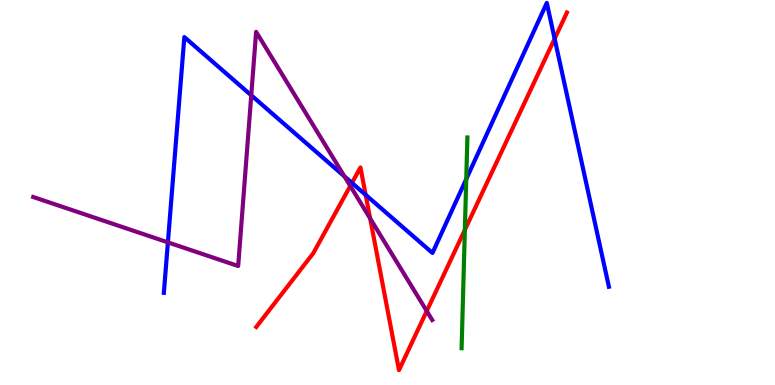[{'lines': ['blue', 'red'], 'intersections': [{'x': 4.54, 'y': 5.25}, {'x': 4.72, 'y': 4.94}, {'x': 7.16, 'y': 8.99}]}, {'lines': ['green', 'red'], 'intersections': [{'x': 6.0, 'y': 4.03}]}, {'lines': ['purple', 'red'], 'intersections': [{'x': 4.52, 'y': 5.17}, {'x': 4.78, 'y': 4.33}, {'x': 5.51, 'y': 1.92}]}, {'lines': ['blue', 'green'], 'intersections': [{'x': 6.02, 'y': 5.35}]}, {'lines': ['blue', 'purple'], 'intersections': [{'x': 2.17, 'y': 3.7}, {'x': 3.24, 'y': 7.52}, {'x': 4.44, 'y': 5.42}]}, {'lines': ['green', 'purple'], 'intersections': []}]